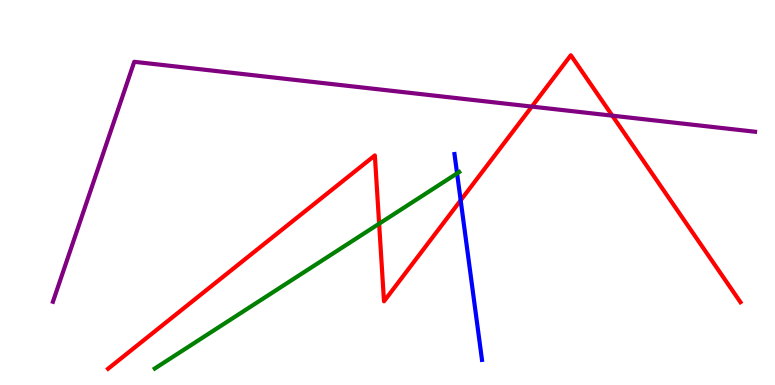[{'lines': ['blue', 'red'], 'intersections': [{'x': 5.94, 'y': 4.8}]}, {'lines': ['green', 'red'], 'intersections': [{'x': 4.89, 'y': 4.19}]}, {'lines': ['purple', 'red'], 'intersections': [{'x': 6.86, 'y': 7.23}, {'x': 7.9, 'y': 7.0}]}, {'lines': ['blue', 'green'], 'intersections': [{'x': 5.9, 'y': 5.5}]}, {'lines': ['blue', 'purple'], 'intersections': []}, {'lines': ['green', 'purple'], 'intersections': []}]